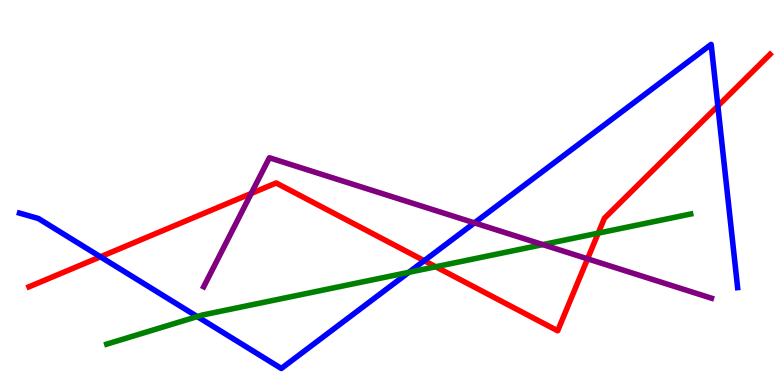[{'lines': ['blue', 'red'], 'intersections': [{'x': 1.3, 'y': 3.33}, {'x': 5.47, 'y': 3.23}, {'x': 9.26, 'y': 7.25}]}, {'lines': ['green', 'red'], 'intersections': [{'x': 5.62, 'y': 3.07}, {'x': 7.72, 'y': 3.94}]}, {'lines': ['purple', 'red'], 'intersections': [{'x': 3.24, 'y': 4.98}, {'x': 7.58, 'y': 3.28}]}, {'lines': ['blue', 'green'], 'intersections': [{'x': 2.55, 'y': 1.78}, {'x': 5.28, 'y': 2.93}]}, {'lines': ['blue', 'purple'], 'intersections': [{'x': 6.12, 'y': 4.21}]}, {'lines': ['green', 'purple'], 'intersections': [{'x': 7.0, 'y': 3.65}]}]